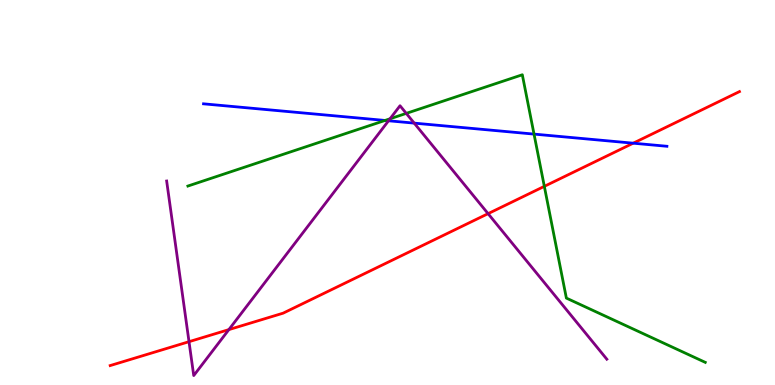[{'lines': ['blue', 'red'], 'intersections': [{'x': 8.17, 'y': 6.28}]}, {'lines': ['green', 'red'], 'intersections': [{'x': 7.02, 'y': 5.16}]}, {'lines': ['purple', 'red'], 'intersections': [{'x': 2.44, 'y': 1.12}, {'x': 2.95, 'y': 1.44}, {'x': 6.3, 'y': 4.45}]}, {'lines': ['blue', 'green'], 'intersections': [{'x': 4.97, 'y': 6.87}, {'x': 6.89, 'y': 6.52}]}, {'lines': ['blue', 'purple'], 'intersections': [{'x': 5.01, 'y': 6.86}, {'x': 5.34, 'y': 6.8}]}, {'lines': ['green', 'purple'], 'intersections': [{'x': 5.03, 'y': 6.91}, {'x': 5.24, 'y': 7.05}]}]